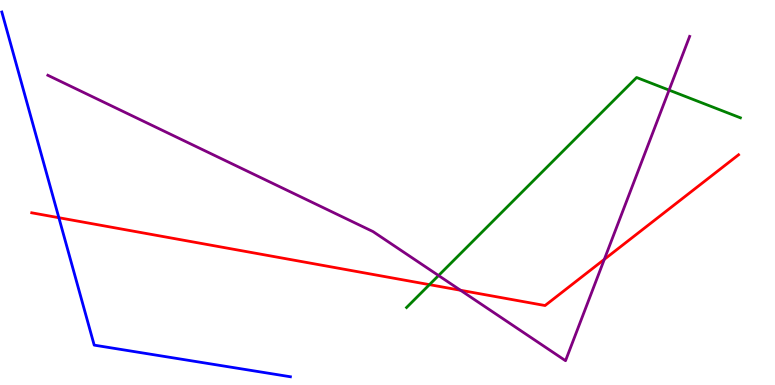[{'lines': ['blue', 'red'], 'intersections': [{'x': 0.76, 'y': 4.35}]}, {'lines': ['green', 'red'], 'intersections': [{'x': 5.54, 'y': 2.61}]}, {'lines': ['purple', 'red'], 'intersections': [{'x': 5.94, 'y': 2.46}, {'x': 7.8, 'y': 3.26}]}, {'lines': ['blue', 'green'], 'intersections': []}, {'lines': ['blue', 'purple'], 'intersections': []}, {'lines': ['green', 'purple'], 'intersections': [{'x': 5.66, 'y': 2.84}, {'x': 8.63, 'y': 7.66}]}]